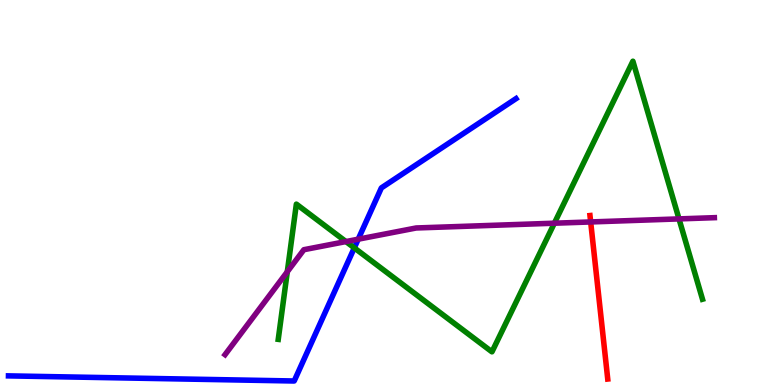[{'lines': ['blue', 'red'], 'intersections': []}, {'lines': ['green', 'red'], 'intersections': []}, {'lines': ['purple', 'red'], 'intersections': [{'x': 7.62, 'y': 4.24}]}, {'lines': ['blue', 'green'], 'intersections': [{'x': 4.57, 'y': 3.56}]}, {'lines': ['blue', 'purple'], 'intersections': [{'x': 4.62, 'y': 3.79}]}, {'lines': ['green', 'purple'], 'intersections': [{'x': 3.71, 'y': 2.94}, {'x': 4.46, 'y': 3.73}, {'x': 7.15, 'y': 4.2}, {'x': 8.76, 'y': 4.31}]}]